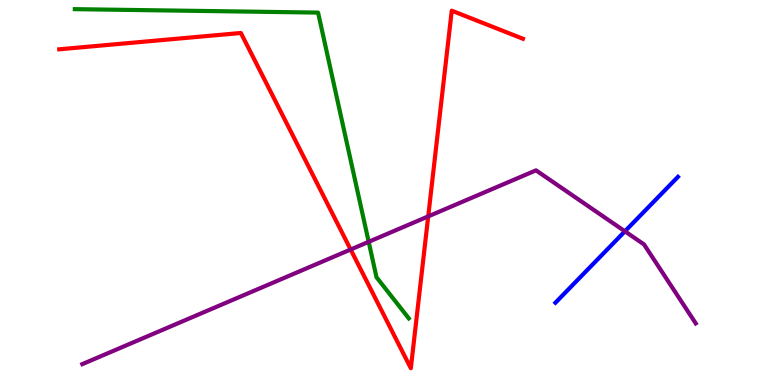[{'lines': ['blue', 'red'], 'intersections': []}, {'lines': ['green', 'red'], 'intersections': []}, {'lines': ['purple', 'red'], 'intersections': [{'x': 4.52, 'y': 3.52}, {'x': 5.53, 'y': 4.38}]}, {'lines': ['blue', 'green'], 'intersections': []}, {'lines': ['blue', 'purple'], 'intersections': [{'x': 8.06, 'y': 3.99}]}, {'lines': ['green', 'purple'], 'intersections': [{'x': 4.76, 'y': 3.72}]}]